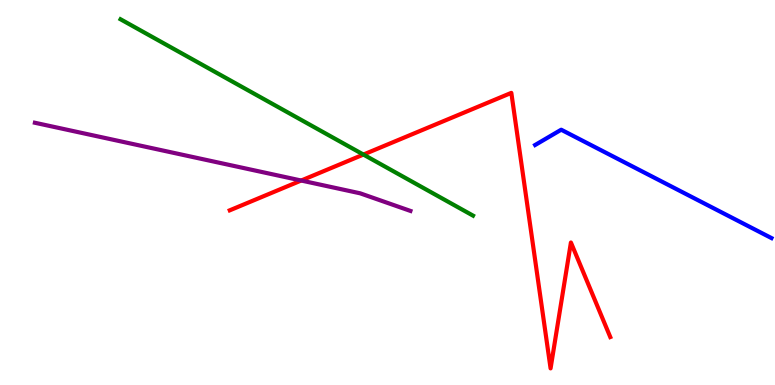[{'lines': ['blue', 'red'], 'intersections': []}, {'lines': ['green', 'red'], 'intersections': [{'x': 4.69, 'y': 5.99}]}, {'lines': ['purple', 'red'], 'intersections': [{'x': 3.89, 'y': 5.31}]}, {'lines': ['blue', 'green'], 'intersections': []}, {'lines': ['blue', 'purple'], 'intersections': []}, {'lines': ['green', 'purple'], 'intersections': []}]